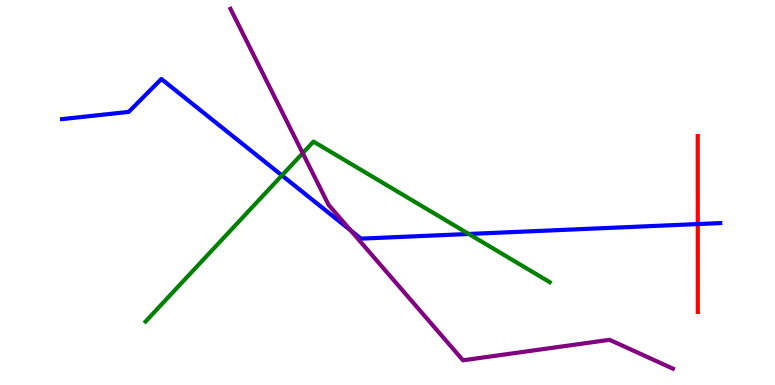[{'lines': ['blue', 'red'], 'intersections': [{'x': 9.0, 'y': 4.18}]}, {'lines': ['green', 'red'], 'intersections': []}, {'lines': ['purple', 'red'], 'intersections': []}, {'lines': ['blue', 'green'], 'intersections': [{'x': 3.64, 'y': 5.44}, {'x': 6.05, 'y': 3.92}]}, {'lines': ['blue', 'purple'], 'intersections': [{'x': 4.52, 'y': 4.02}]}, {'lines': ['green', 'purple'], 'intersections': [{'x': 3.91, 'y': 6.02}]}]